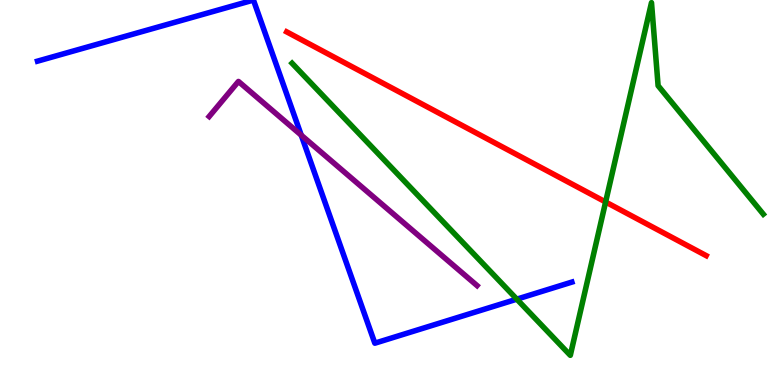[{'lines': ['blue', 'red'], 'intersections': []}, {'lines': ['green', 'red'], 'intersections': [{'x': 7.81, 'y': 4.75}]}, {'lines': ['purple', 'red'], 'intersections': []}, {'lines': ['blue', 'green'], 'intersections': [{'x': 6.67, 'y': 2.23}]}, {'lines': ['blue', 'purple'], 'intersections': [{'x': 3.89, 'y': 6.49}]}, {'lines': ['green', 'purple'], 'intersections': []}]